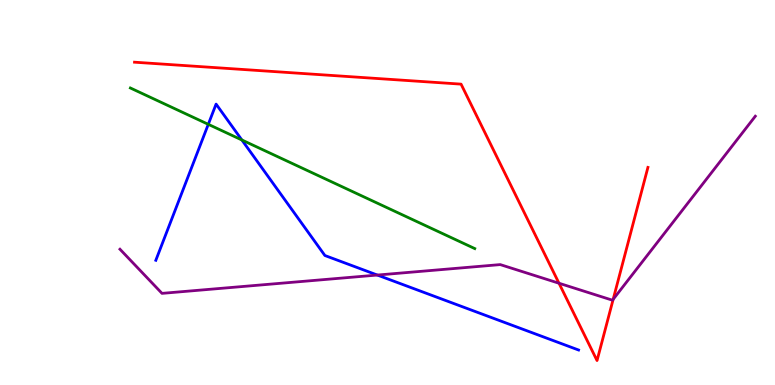[{'lines': ['blue', 'red'], 'intersections': []}, {'lines': ['green', 'red'], 'intersections': []}, {'lines': ['purple', 'red'], 'intersections': [{'x': 7.21, 'y': 2.64}, {'x': 7.91, 'y': 2.23}]}, {'lines': ['blue', 'green'], 'intersections': [{'x': 2.69, 'y': 6.77}, {'x': 3.12, 'y': 6.36}]}, {'lines': ['blue', 'purple'], 'intersections': [{'x': 4.87, 'y': 2.86}]}, {'lines': ['green', 'purple'], 'intersections': []}]